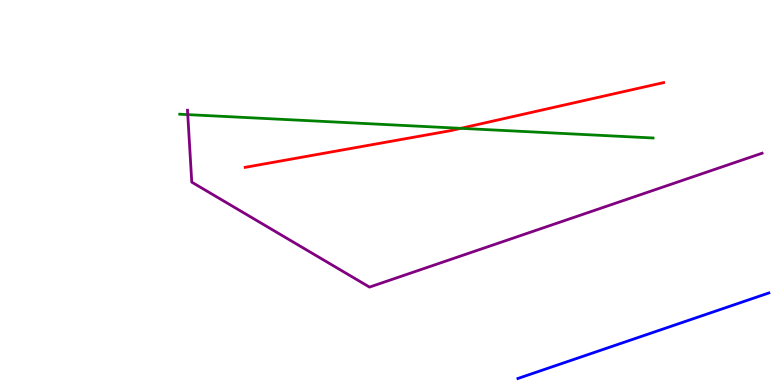[{'lines': ['blue', 'red'], 'intersections': []}, {'lines': ['green', 'red'], 'intersections': [{'x': 5.95, 'y': 6.67}]}, {'lines': ['purple', 'red'], 'intersections': []}, {'lines': ['blue', 'green'], 'intersections': []}, {'lines': ['blue', 'purple'], 'intersections': []}, {'lines': ['green', 'purple'], 'intersections': [{'x': 2.42, 'y': 7.02}]}]